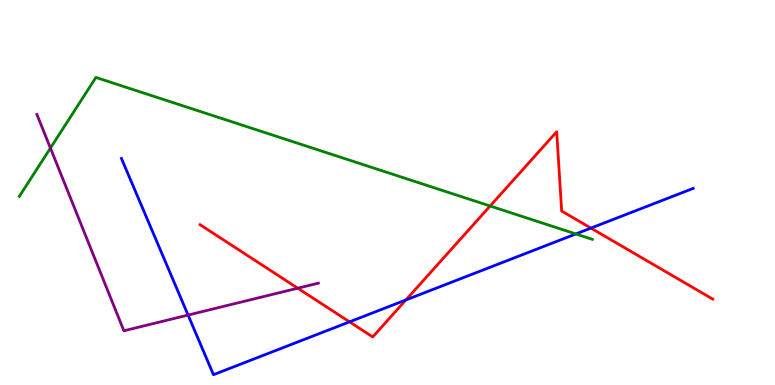[{'lines': ['blue', 'red'], 'intersections': [{'x': 4.51, 'y': 1.64}, {'x': 5.24, 'y': 2.21}, {'x': 7.62, 'y': 4.08}]}, {'lines': ['green', 'red'], 'intersections': [{'x': 6.32, 'y': 4.65}]}, {'lines': ['purple', 'red'], 'intersections': [{'x': 3.84, 'y': 2.51}]}, {'lines': ['blue', 'green'], 'intersections': [{'x': 7.43, 'y': 3.92}]}, {'lines': ['blue', 'purple'], 'intersections': [{'x': 2.43, 'y': 1.82}]}, {'lines': ['green', 'purple'], 'intersections': [{'x': 0.651, 'y': 6.15}]}]